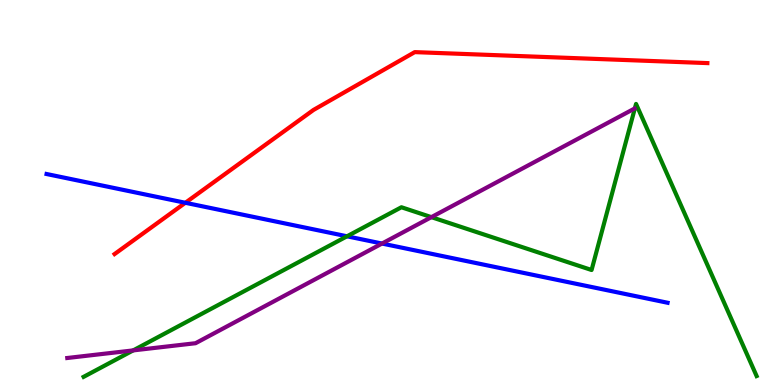[{'lines': ['blue', 'red'], 'intersections': [{'x': 2.39, 'y': 4.73}]}, {'lines': ['green', 'red'], 'intersections': []}, {'lines': ['purple', 'red'], 'intersections': []}, {'lines': ['blue', 'green'], 'intersections': [{'x': 4.48, 'y': 3.86}]}, {'lines': ['blue', 'purple'], 'intersections': [{'x': 4.93, 'y': 3.67}]}, {'lines': ['green', 'purple'], 'intersections': [{'x': 1.72, 'y': 0.899}, {'x': 5.57, 'y': 4.36}]}]